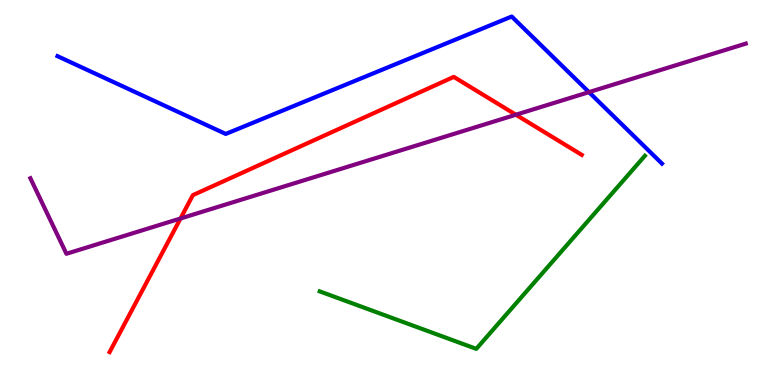[{'lines': ['blue', 'red'], 'intersections': []}, {'lines': ['green', 'red'], 'intersections': []}, {'lines': ['purple', 'red'], 'intersections': [{'x': 2.33, 'y': 4.33}, {'x': 6.66, 'y': 7.02}]}, {'lines': ['blue', 'green'], 'intersections': []}, {'lines': ['blue', 'purple'], 'intersections': [{'x': 7.6, 'y': 7.61}]}, {'lines': ['green', 'purple'], 'intersections': []}]